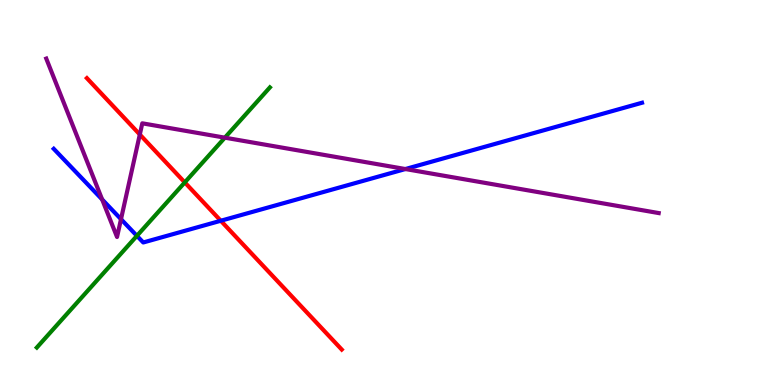[{'lines': ['blue', 'red'], 'intersections': [{'x': 2.85, 'y': 4.27}]}, {'lines': ['green', 'red'], 'intersections': [{'x': 2.38, 'y': 5.26}]}, {'lines': ['purple', 'red'], 'intersections': [{'x': 1.8, 'y': 6.51}]}, {'lines': ['blue', 'green'], 'intersections': [{'x': 1.77, 'y': 3.87}]}, {'lines': ['blue', 'purple'], 'intersections': [{'x': 1.32, 'y': 4.82}, {'x': 1.56, 'y': 4.31}, {'x': 5.23, 'y': 5.61}]}, {'lines': ['green', 'purple'], 'intersections': [{'x': 2.9, 'y': 6.42}]}]